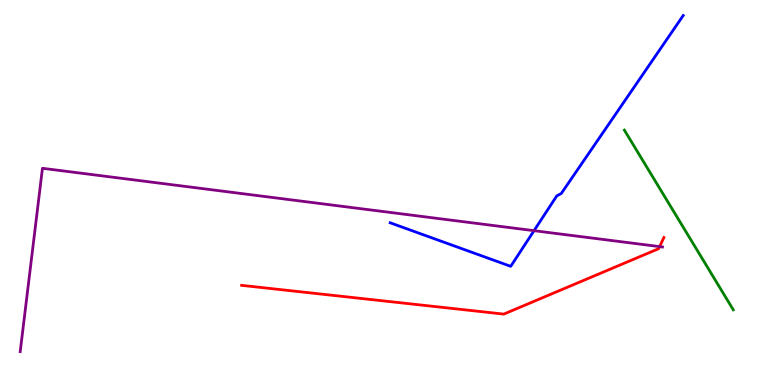[{'lines': ['blue', 'red'], 'intersections': []}, {'lines': ['green', 'red'], 'intersections': []}, {'lines': ['purple', 'red'], 'intersections': [{'x': 8.51, 'y': 3.59}]}, {'lines': ['blue', 'green'], 'intersections': []}, {'lines': ['blue', 'purple'], 'intersections': [{'x': 6.89, 'y': 4.01}]}, {'lines': ['green', 'purple'], 'intersections': []}]